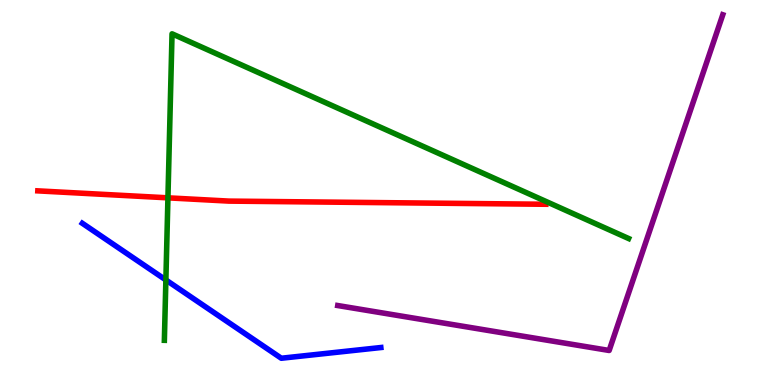[{'lines': ['blue', 'red'], 'intersections': []}, {'lines': ['green', 'red'], 'intersections': [{'x': 2.17, 'y': 4.86}]}, {'lines': ['purple', 'red'], 'intersections': []}, {'lines': ['blue', 'green'], 'intersections': [{'x': 2.14, 'y': 2.73}]}, {'lines': ['blue', 'purple'], 'intersections': []}, {'lines': ['green', 'purple'], 'intersections': []}]